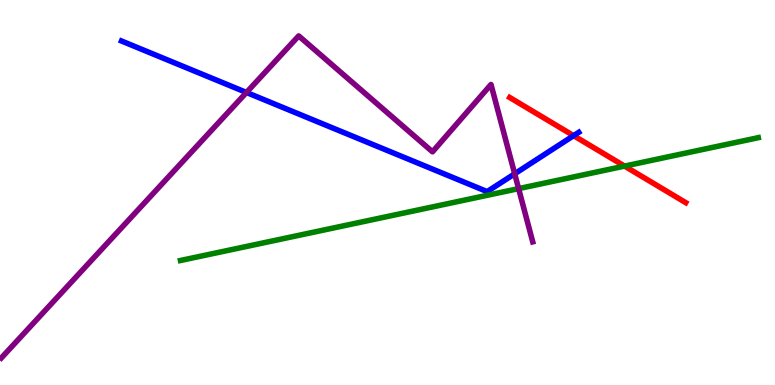[{'lines': ['blue', 'red'], 'intersections': [{'x': 7.4, 'y': 6.48}]}, {'lines': ['green', 'red'], 'intersections': [{'x': 8.06, 'y': 5.69}]}, {'lines': ['purple', 'red'], 'intersections': []}, {'lines': ['blue', 'green'], 'intersections': []}, {'lines': ['blue', 'purple'], 'intersections': [{'x': 3.18, 'y': 7.6}, {'x': 6.64, 'y': 5.49}]}, {'lines': ['green', 'purple'], 'intersections': [{'x': 6.69, 'y': 5.1}]}]